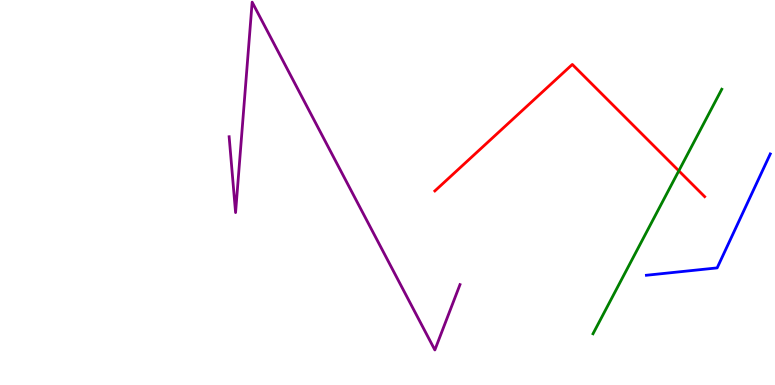[{'lines': ['blue', 'red'], 'intersections': []}, {'lines': ['green', 'red'], 'intersections': [{'x': 8.76, 'y': 5.56}]}, {'lines': ['purple', 'red'], 'intersections': []}, {'lines': ['blue', 'green'], 'intersections': []}, {'lines': ['blue', 'purple'], 'intersections': []}, {'lines': ['green', 'purple'], 'intersections': []}]